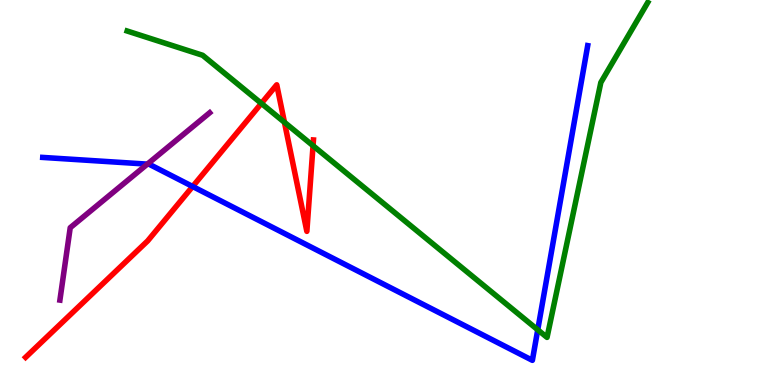[{'lines': ['blue', 'red'], 'intersections': [{'x': 2.49, 'y': 5.16}]}, {'lines': ['green', 'red'], 'intersections': [{'x': 3.37, 'y': 7.31}, {'x': 3.67, 'y': 6.82}, {'x': 4.04, 'y': 6.22}]}, {'lines': ['purple', 'red'], 'intersections': []}, {'lines': ['blue', 'green'], 'intersections': [{'x': 6.94, 'y': 1.43}]}, {'lines': ['blue', 'purple'], 'intersections': [{'x': 1.9, 'y': 5.74}]}, {'lines': ['green', 'purple'], 'intersections': []}]